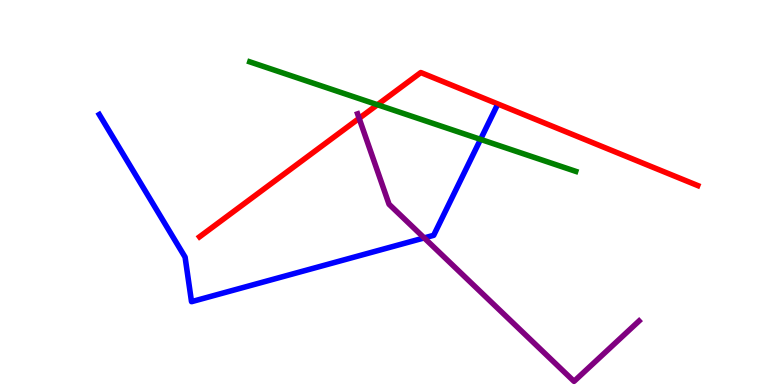[{'lines': ['blue', 'red'], 'intersections': []}, {'lines': ['green', 'red'], 'intersections': [{'x': 4.87, 'y': 7.28}]}, {'lines': ['purple', 'red'], 'intersections': [{'x': 4.63, 'y': 6.93}]}, {'lines': ['blue', 'green'], 'intersections': [{'x': 6.2, 'y': 6.38}]}, {'lines': ['blue', 'purple'], 'intersections': [{'x': 5.47, 'y': 3.82}]}, {'lines': ['green', 'purple'], 'intersections': []}]